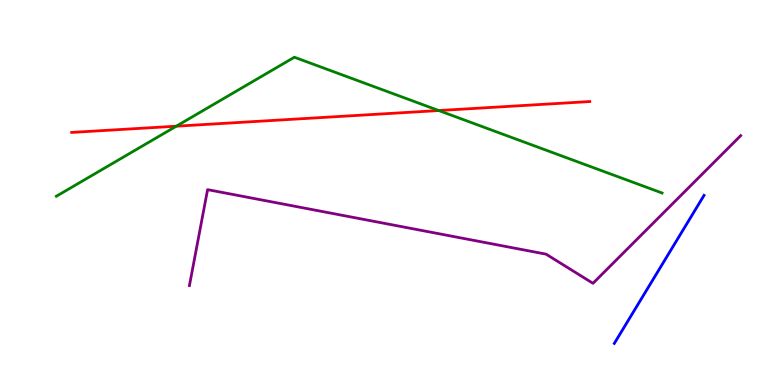[{'lines': ['blue', 'red'], 'intersections': []}, {'lines': ['green', 'red'], 'intersections': [{'x': 2.27, 'y': 6.72}, {'x': 5.66, 'y': 7.13}]}, {'lines': ['purple', 'red'], 'intersections': []}, {'lines': ['blue', 'green'], 'intersections': []}, {'lines': ['blue', 'purple'], 'intersections': []}, {'lines': ['green', 'purple'], 'intersections': []}]